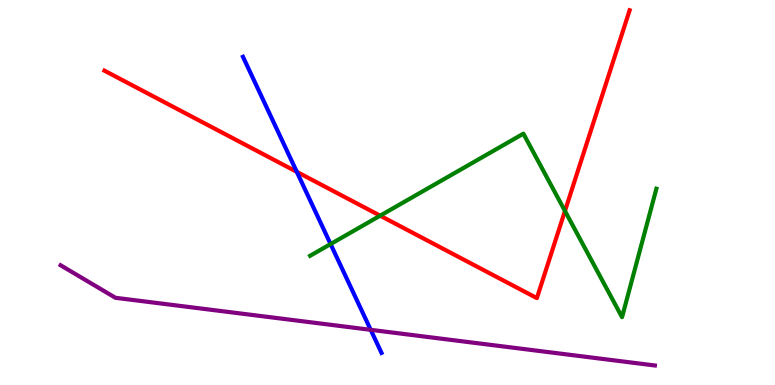[{'lines': ['blue', 'red'], 'intersections': [{'x': 3.83, 'y': 5.54}]}, {'lines': ['green', 'red'], 'intersections': [{'x': 4.91, 'y': 4.4}, {'x': 7.29, 'y': 4.52}]}, {'lines': ['purple', 'red'], 'intersections': []}, {'lines': ['blue', 'green'], 'intersections': [{'x': 4.27, 'y': 3.66}]}, {'lines': ['blue', 'purple'], 'intersections': [{'x': 4.78, 'y': 1.43}]}, {'lines': ['green', 'purple'], 'intersections': []}]